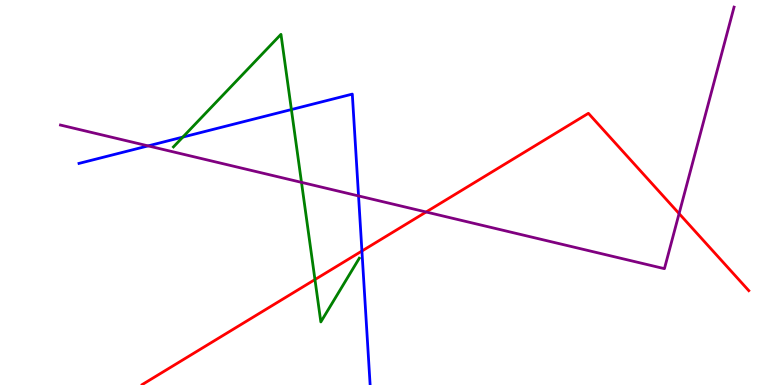[{'lines': ['blue', 'red'], 'intersections': [{'x': 4.67, 'y': 3.48}]}, {'lines': ['green', 'red'], 'intersections': [{'x': 4.06, 'y': 2.74}]}, {'lines': ['purple', 'red'], 'intersections': [{'x': 5.5, 'y': 4.49}, {'x': 8.76, 'y': 4.45}]}, {'lines': ['blue', 'green'], 'intersections': [{'x': 2.36, 'y': 6.44}, {'x': 3.76, 'y': 7.15}]}, {'lines': ['blue', 'purple'], 'intersections': [{'x': 1.91, 'y': 6.21}, {'x': 4.63, 'y': 4.91}]}, {'lines': ['green', 'purple'], 'intersections': [{'x': 3.89, 'y': 5.26}]}]